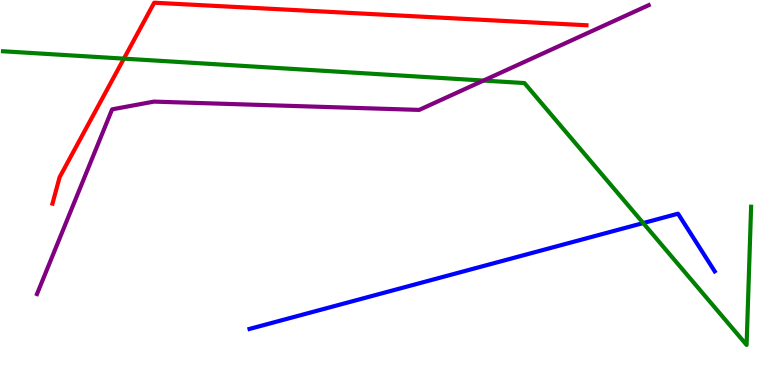[{'lines': ['blue', 'red'], 'intersections': []}, {'lines': ['green', 'red'], 'intersections': [{'x': 1.6, 'y': 8.48}]}, {'lines': ['purple', 'red'], 'intersections': []}, {'lines': ['blue', 'green'], 'intersections': [{'x': 8.3, 'y': 4.21}]}, {'lines': ['blue', 'purple'], 'intersections': []}, {'lines': ['green', 'purple'], 'intersections': [{'x': 6.24, 'y': 7.91}]}]